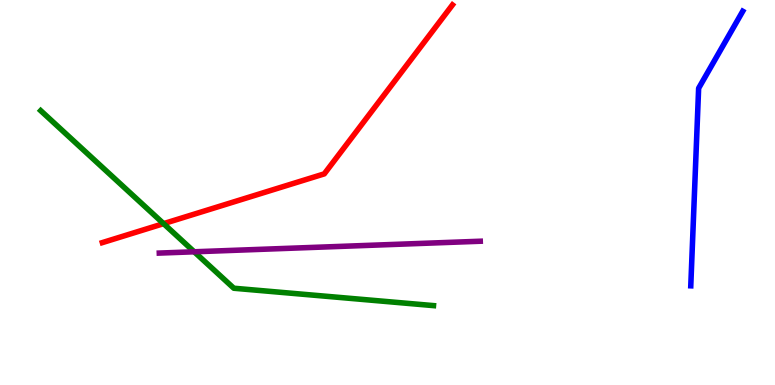[{'lines': ['blue', 'red'], 'intersections': []}, {'lines': ['green', 'red'], 'intersections': [{'x': 2.11, 'y': 4.19}]}, {'lines': ['purple', 'red'], 'intersections': []}, {'lines': ['blue', 'green'], 'intersections': []}, {'lines': ['blue', 'purple'], 'intersections': []}, {'lines': ['green', 'purple'], 'intersections': [{'x': 2.51, 'y': 3.46}]}]